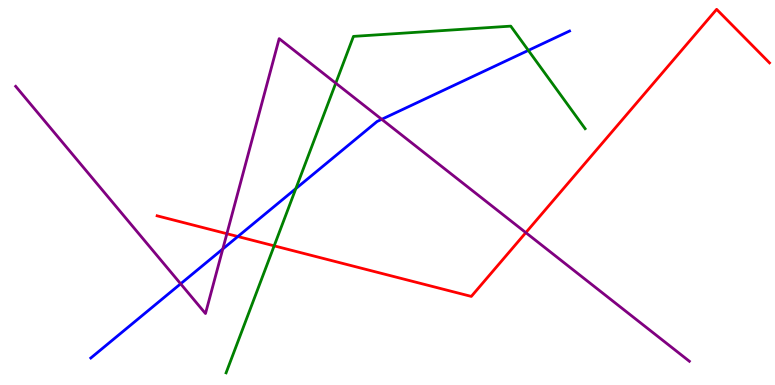[{'lines': ['blue', 'red'], 'intersections': [{'x': 3.07, 'y': 3.86}]}, {'lines': ['green', 'red'], 'intersections': [{'x': 3.54, 'y': 3.61}]}, {'lines': ['purple', 'red'], 'intersections': [{'x': 2.93, 'y': 3.93}, {'x': 6.78, 'y': 3.96}]}, {'lines': ['blue', 'green'], 'intersections': [{'x': 3.82, 'y': 5.1}, {'x': 6.82, 'y': 8.69}]}, {'lines': ['blue', 'purple'], 'intersections': [{'x': 2.33, 'y': 2.63}, {'x': 2.87, 'y': 3.53}, {'x': 4.93, 'y': 6.9}]}, {'lines': ['green', 'purple'], 'intersections': [{'x': 4.33, 'y': 7.84}]}]